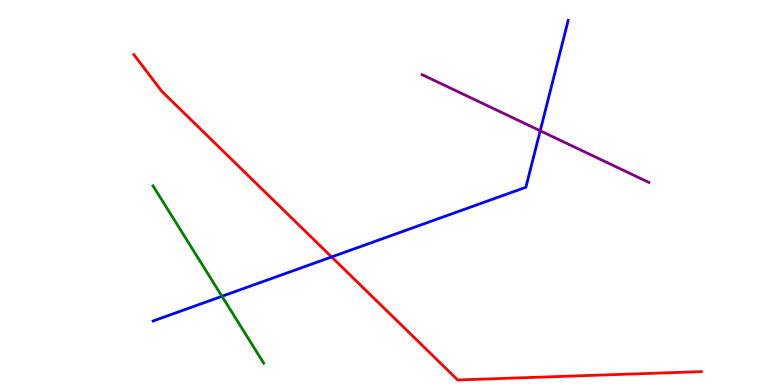[{'lines': ['blue', 'red'], 'intersections': [{'x': 4.28, 'y': 3.33}]}, {'lines': ['green', 'red'], 'intersections': []}, {'lines': ['purple', 'red'], 'intersections': []}, {'lines': ['blue', 'green'], 'intersections': [{'x': 2.86, 'y': 2.3}]}, {'lines': ['blue', 'purple'], 'intersections': [{'x': 6.97, 'y': 6.6}]}, {'lines': ['green', 'purple'], 'intersections': []}]